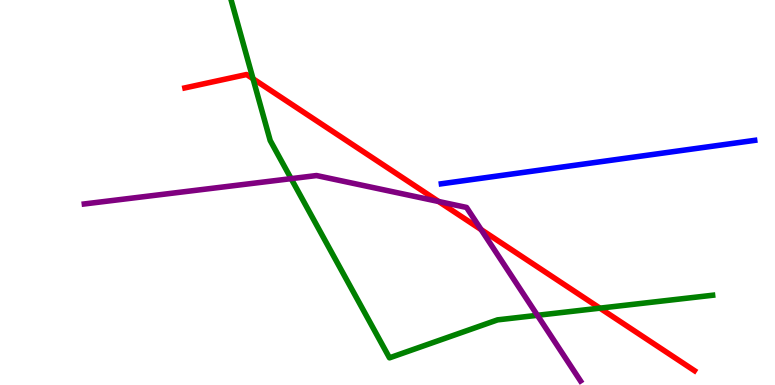[{'lines': ['blue', 'red'], 'intersections': []}, {'lines': ['green', 'red'], 'intersections': [{'x': 3.26, 'y': 7.95}, {'x': 7.74, 'y': 2.0}]}, {'lines': ['purple', 'red'], 'intersections': [{'x': 5.66, 'y': 4.77}, {'x': 6.21, 'y': 4.04}]}, {'lines': ['blue', 'green'], 'intersections': []}, {'lines': ['blue', 'purple'], 'intersections': []}, {'lines': ['green', 'purple'], 'intersections': [{'x': 3.76, 'y': 5.36}, {'x': 6.93, 'y': 1.81}]}]